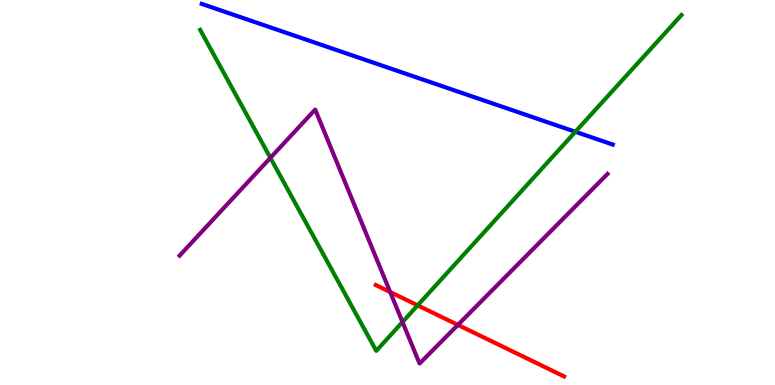[{'lines': ['blue', 'red'], 'intersections': []}, {'lines': ['green', 'red'], 'intersections': [{'x': 5.39, 'y': 2.07}]}, {'lines': ['purple', 'red'], 'intersections': [{'x': 5.03, 'y': 2.41}, {'x': 5.91, 'y': 1.56}]}, {'lines': ['blue', 'green'], 'intersections': [{'x': 7.42, 'y': 6.58}]}, {'lines': ['blue', 'purple'], 'intersections': []}, {'lines': ['green', 'purple'], 'intersections': [{'x': 3.49, 'y': 5.9}, {'x': 5.19, 'y': 1.64}]}]